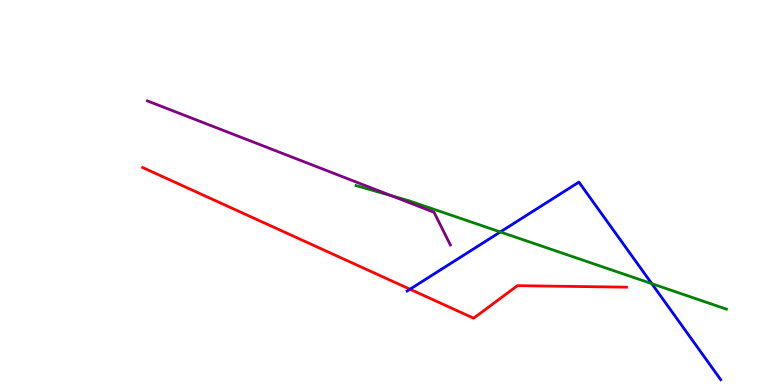[{'lines': ['blue', 'red'], 'intersections': [{'x': 5.29, 'y': 2.49}]}, {'lines': ['green', 'red'], 'intersections': []}, {'lines': ['purple', 'red'], 'intersections': []}, {'lines': ['blue', 'green'], 'intersections': [{'x': 6.46, 'y': 3.98}, {'x': 8.41, 'y': 2.63}]}, {'lines': ['blue', 'purple'], 'intersections': []}, {'lines': ['green', 'purple'], 'intersections': [{'x': 5.05, 'y': 4.91}]}]